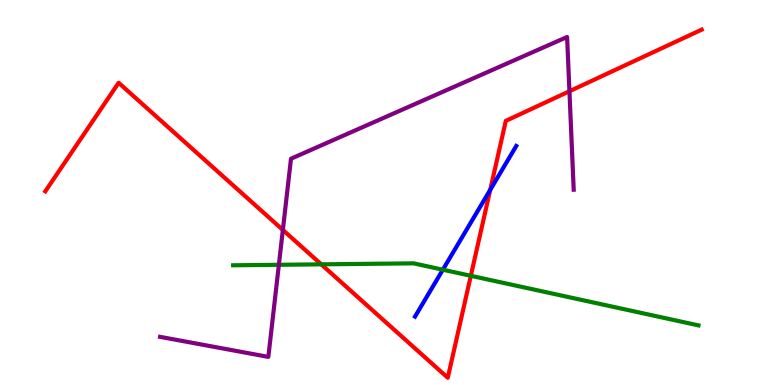[{'lines': ['blue', 'red'], 'intersections': [{'x': 6.33, 'y': 5.07}]}, {'lines': ['green', 'red'], 'intersections': [{'x': 4.15, 'y': 3.13}, {'x': 6.08, 'y': 2.84}]}, {'lines': ['purple', 'red'], 'intersections': [{'x': 3.65, 'y': 4.03}, {'x': 7.35, 'y': 7.63}]}, {'lines': ['blue', 'green'], 'intersections': [{'x': 5.71, 'y': 2.99}]}, {'lines': ['blue', 'purple'], 'intersections': []}, {'lines': ['green', 'purple'], 'intersections': [{'x': 3.6, 'y': 3.12}]}]